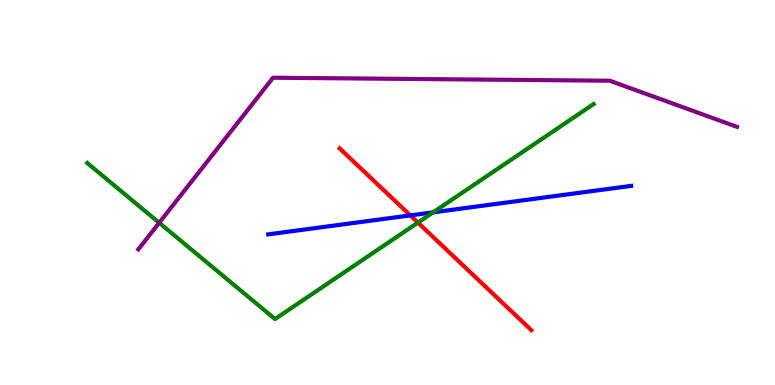[{'lines': ['blue', 'red'], 'intersections': [{'x': 5.29, 'y': 4.41}]}, {'lines': ['green', 'red'], 'intersections': [{'x': 5.39, 'y': 4.22}]}, {'lines': ['purple', 'red'], 'intersections': []}, {'lines': ['blue', 'green'], 'intersections': [{'x': 5.59, 'y': 4.48}]}, {'lines': ['blue', 'purple'], 'intersections': []}, {'lines': ['green', 'purple'], 'intersections': [{'x': 2.05, 'y': 4.21}]}]